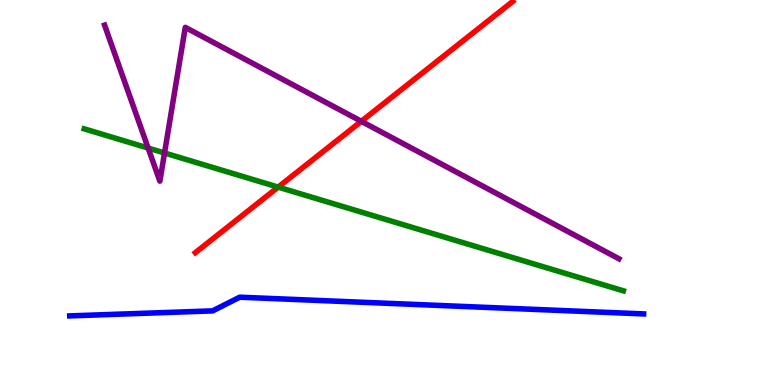[{'lines': ['blue', 'red'], 'intersections': []}, {'lines': ['green', 'red'], 'intersections': [{'x': 3.59, 'y': 5.14}]}, {'lines': ['purple', 'red'], 'intersections': [{'x': 4.66, 'y': 6.85}]}, {'lines': ['blue', 'green'], 'intersections': []}, {'lines': ['blue', 'purple'], 'intersections': []}, {'lines': ['green', 'purple'], 'intersections': [{'x': 1.91, 'y': 6.15}, {'x': 2.12, 'y': 6.03}]}]